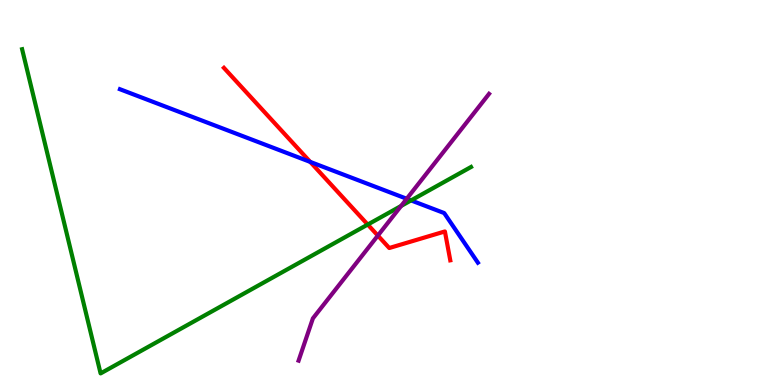[{'lines': ['blue', 'red'], 'intersections': [{'x': 4.0, 'y': 5.79}]}, {'lines': ['green', 'red'], 'intersections': [{'x': 4.74, 'y': 4.17}]}, {'lines': ['purple', 'red'], 'intersections': [{'x': 4.88, 'y': 3.88}]}, {'lines': ['blue', 'green'], 'intersections': [{'x': 5.3, 'y': 4.79}]}, {'lines': ['blue', 'purple'], 'intersections': [{'x': 5.25, 'y': 4.84}]}, {'lines': ['green', 'purple'], 'intersections': [{'x': 5.18, 'y': 4.65}]}]